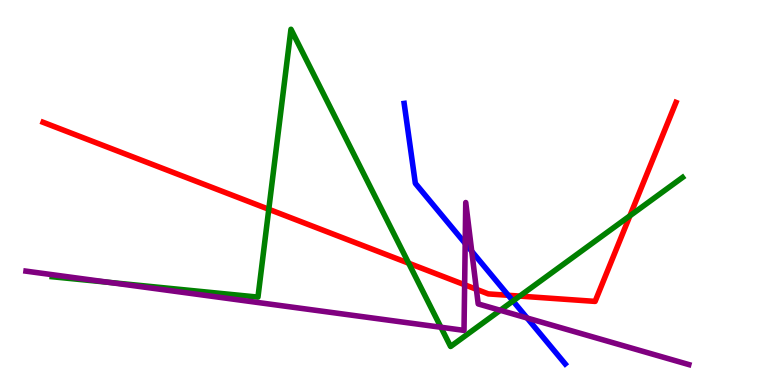[{'lines': ['blue', 'red'], 'intersections': [{'x': 6.56, 'y': 2.33}]}, {'lines': ['green', 'red'], 'intersections': [{'x': 3.47, 'y': 4.56}, {'x': 5.27, 'y': 3.16}, {'x': 6.71, 'y': 2.31}, {'x': 8.13, 'y': 4.39}]}, {'lines': ['purple', 'red'], 'intersections': [{'x': 6.0, 'y': 2.6}, {'x': 6.15, 'y': 2.49}]}, {'lines': ['blue', 'green'], 'intersections': [{'x': 6.62, 'y': 2.18}]}, {'lines': ['blue', 'purple'], 'intersections': [{'x': 6.0, 'y': 3.68}, {'x': 6.09, 'y': 3.47}, {'x': 6.8, 'y': 1.74}]}, {'lines': ['green', 'purple'], 'intersections': [{'x': 1.41, 'y': 2.67}, {'x': 5.69, 'y': 1.5}, {'x': 6.46, 'y': 1.94}]}]